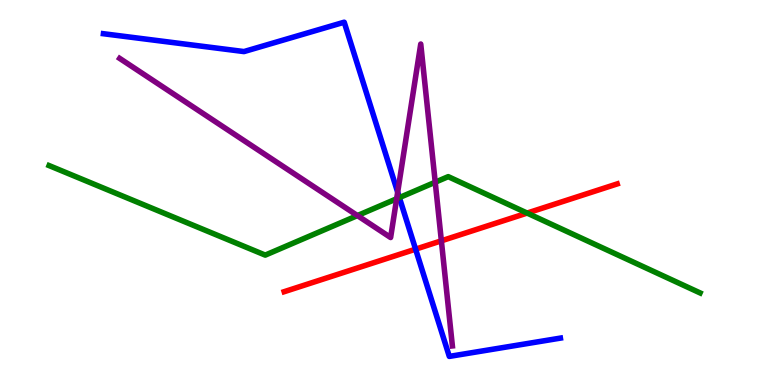[{'lines': ['blue', 'red'], 'intersections': [{'x': 5.36, 'y': 3.53}]}, {'lines': ['green', 'red'], 'intersections': [{'x': 6.8, 'y': 4.47}]}, {'lines': ['purple', 'red'], 'intersections': [{'x': 5.7, 'y': 3.74}]}, {'lines': ['blue', 'green'], 'intersections': [{'x': 5.15, 'y': 4.87}]}, {'lines': ['blue', 'purple'], 'intersections': [{'x': 5.13, 'y': 5.01}]}, {'lines': ['green', 'purple'], 'intersections': [{'x': 4.61, 'y': 4.4}, {'x': 5.12, 'y': 4.84}, {'x': 5.62, 'y': 5.27}]}]